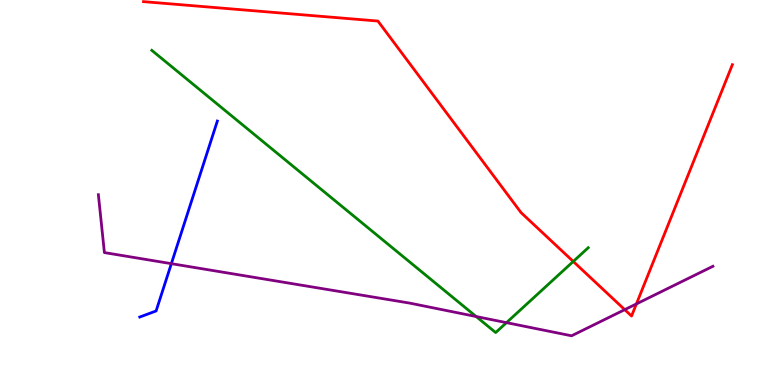[{'lines': ['blue', 'red'], 'intersections': []}, {'lines': ['green', 'red'], 'intersections': [{'x': 7.4, 'y': 3.21}]}, {'lines': ['purple', 'red'], 'intersections': [{'x': 8.06, 'y': 1.96}, {'x': 8.21, 'y': 2.11}]}, {'lines': ['blue', 'green'], 'intersections': []}, {'lines': ['blue', 'purple'], 'intersections': [{'x': 2.21, 'y': 3.15}]}, {'lines': ['green', 'purple'], 'intersections': [{'x': 6.14, 'y': 1.78}, {'x': 6.54, 'y': 1.62}]}]